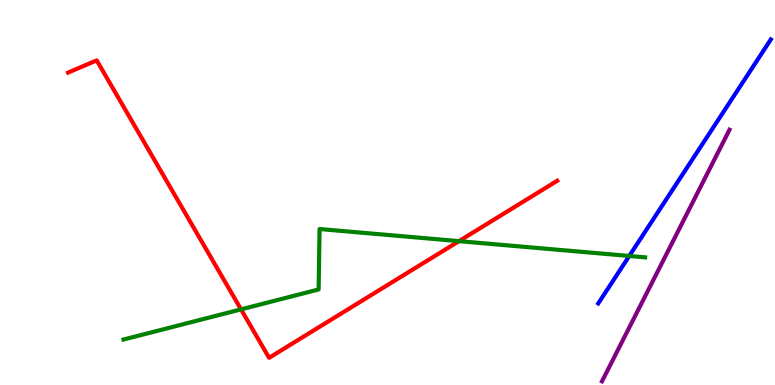[{'lines': ['blue', 'red'], 'intersections': []}, {'lines': ['green', 'red'], 'intersections': [{'x': 3.11, 'y': 1.96}, {'x': 5.92, 'y': 3.74}]}, {'lines': ['purple', 'red'], 'intersections': []}, {'lines': ['blue', 'green'], 'intersections': [{'x': 8.12, 'y': 3.35}]}, {'lines': ['blue', 'purple'], 'intersections': []}, {'lines': ['green', 'purple'], 'intersections': []}]